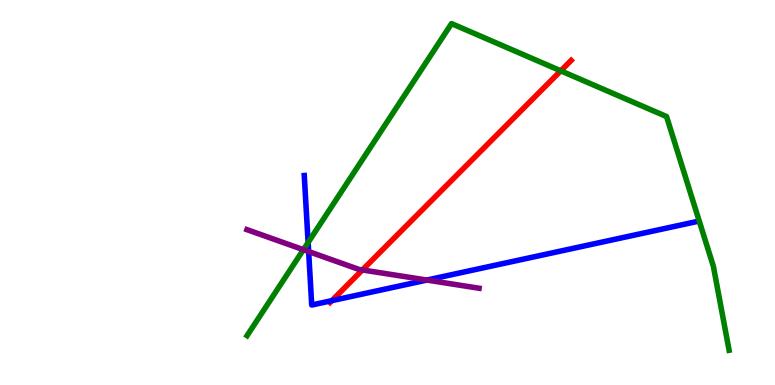[{'lines': ['blue', 'red'], 'intersections': [{'x': 4.28, 'y': 2.19}]}, {'lines': ['green', 'red'], 'intersections': [{'x': 7.24, 'y': 8.16}]}, {'lines': ['purple', 'red'], 'intersections': [{'x': 4.68, 'y': 2.99}]}, {'lines': ['blue', 'green'], 'intersections': [{'x': 3.98, 'y': 3.7}]}, {'lines': ['blue', 'purple'], 'intersections': [{'x': 3.98, 'y': 3.47}, {'x': 5.51, 'y': 2.73}]}, {'lines': ['green', 'purple'], 'intersections': [{'x': 3.91, 'y': 3.51}]}]